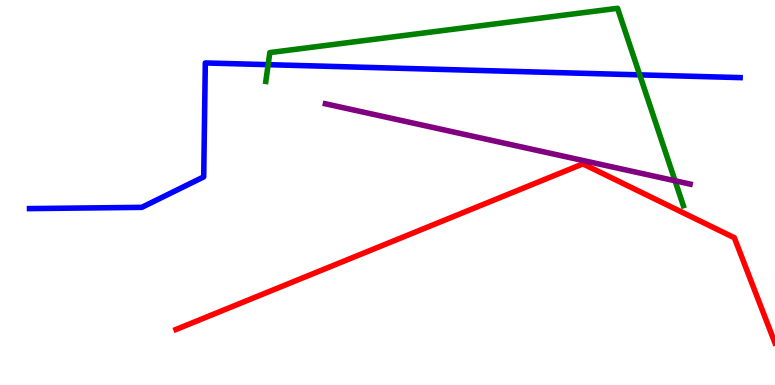[{'lines': ['blue', 'red'], 'intersections': []}, {'lines': ['green', 'red'], 'intersections': []}, {'lines': ['purple', 'red'], 'intersections': []}, {'lines': ['blue', 'green'], 'intersections': [{'x': 3.46, 'y': 8.32}, {'x': 8.25, 'y': 8.06}]}, {'lines': ['blue', 'purple'], 'intersections': []}, {'lines': ['green', 'purple'], 'intersections': [{'x': 8.71, 'y': 5.3}]}]